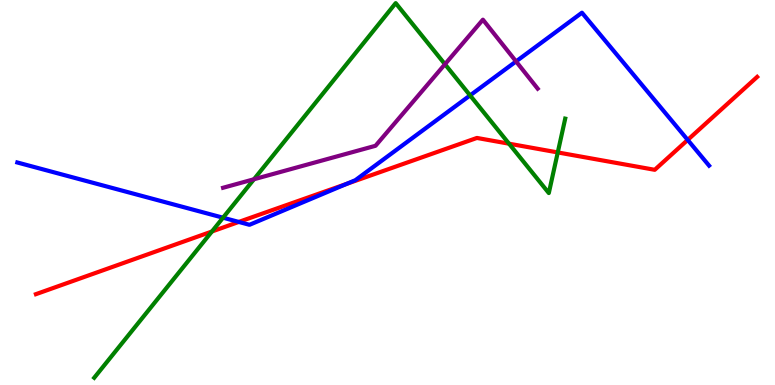[{'lines': ['blue', 'red'], 'intersections': [{'x': 3.08, 'y': 4.24}, {'x': 4.47, 'y': 5.22}, {'x': 8.87, 'y': 6.37}]}, {'lines': ['green', 'red'], 'intersections': [{'x': 2.73, 'y': 3.99}, {'x': 6.57, 'y': 6.27}, {'x': 7.2, 'y': 6.04}]}, {'lines': ['purple', 'red'], 'intersections': []}, {'lines': ['blue', 'green'], 'intersections': [{'x': 2.88, 'y': 4.35}, {'x': 6.07, 'y': 7.52}]}, {'lines': ['blue', 'purple'], 'intersections': [{'x': 6.66, 'y': 8.4}]}, {'lines': ['green', 'purple'], 'intersections': [{'x': 3.28, 'y': 5.34}, {'x': 5.74, 'y': 8.33}]}]